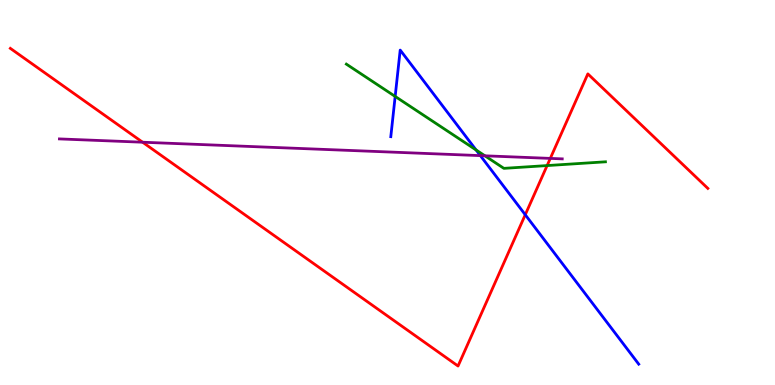[{'lines': ['blue', 'red'], 'intersections': [{'x': 6.78, 'y': 4.42}]}, {'lines': ['green', 'red'], 'intersections': [{'x': 7.06, 'y': 5.7}]}, {'lines': ['purple', 'red'], 'intersections': [{'x': 1.84, 'y': 6.31}, {'x': 7.1, 'y': 5.89}]}, {'lines': ['blue', 'green'], 'intersections': [{'x': 5.1, 'y': 7.5}, {'x': 6.14, 'y': 6.11}]}, {'lines': ['blue', 'purple'], 'intersections': [{'x': 6.2, 'y': 5.96}]}, {'lines': ['green', 'purple'], 'intersections': [{'x': 6.26, 'y': 5.95}]}]